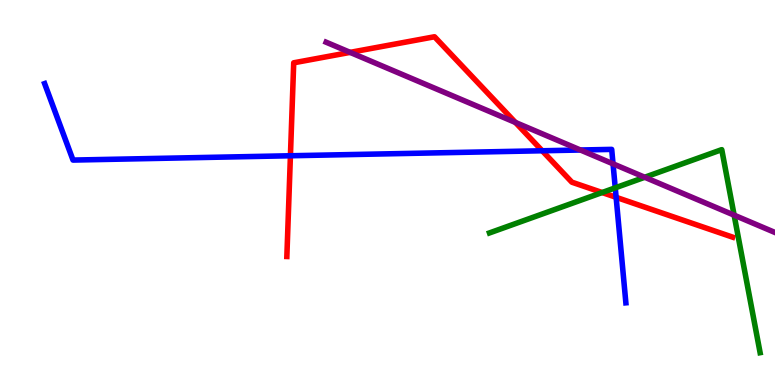[{'lines': ['blue', 'red'], 'intersections': [{'x': 3.75, 'y': 5.95}, {'x': 7.0, 'y': 6.08}, {'x': 7.95, 'y': 4.87}]}, {'lines': ['green', 'red'], 'intersections': [{'x': 7.77, 'y': 5.0}]}, {'lines': ['purple', 'red'], 'intersections': [{'x': 4.52, 'y': 8.64}, {'x': 6.65, 'y': 6.82}]}, {'lines': ['blue', 'green'], 'intersections': [{'x': 7.94, 'y': 5.12}]}, {'lines': ['blue', 'purple'], 'intersections': [{'x': 7.49, 'y': 6.1}, {'x': 7.91, 'y': 5.74}]}, {'lines': ['green', 'purple'], 'intersections': [{'x': 8.32, 'y': 5.4}, {'x': 9.47, 'y': 4.41}]}]